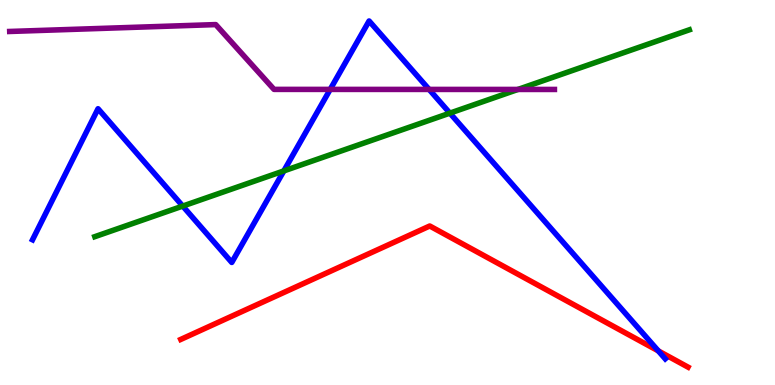[{'lines': ['blue', 'red'], 'intersections': [{'x': 8.49, 'y': 0.886}]}, {'lines': ['green', 'red'], 'intersections': []}, {'lines': ['purple', 'red'], 'intersections': []}, {'lines': ['blue', 'green'], 'intersections': [{'x': 2.36, 'y': 4.65}, {'x': 3.66, 'y': 5.56}, {'x': 5.8, 'y': 7.06}]}, {'lines': ['blue', 'purple'], 'intersections': [{'x': 4.26, 'y': 7.68}, {'x': 5.54, 'y': 7.68}]}, {'lines': ['green', 'purple'], 'intersections': [{'x': 6.68, 'y': 7.68}]}]